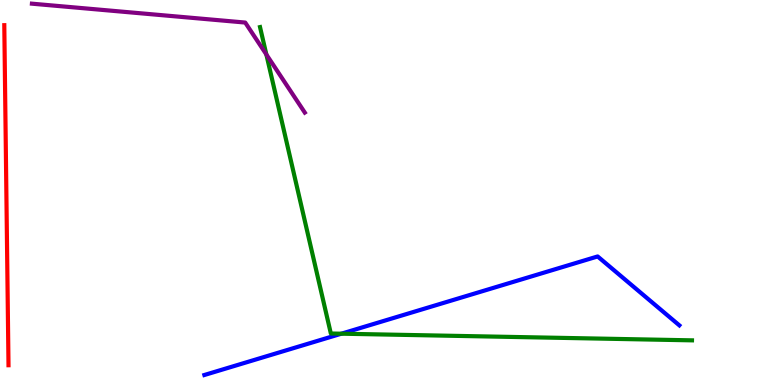[{'lines': ['blue', 'red'], 'intersections': []}, {'lines': ['green', 'red'], 'intersections': []}, {'lines': ['purple', 'red'], 'intersections': []}, {'lines': ['blue', 'green'], 'intersections': [{'x': 4.4, 'y': 1.33}]}, {'lines': ['blue', 'purple'], 'intersections': []}, {'lines': ['green', 'purple'], 'intersections': [{'x': 3.44, 'y': 8.58}]}]